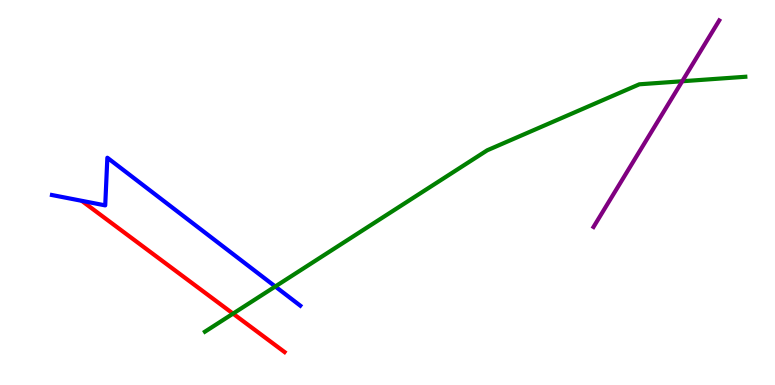[{'lines': ['blue', 'red'], 'intersections': []}, {'lines': ['green', 'red'], 'intersections': [{'x': 3.01, 'y': 1.85}]}, {'lines': ['purple', 'red'], 'intersections': []}, {'lines': ['blue', 'green'], 'intersections': [{'x': 3.55, 'y': 2.56}]}, {'lines': ['blue', 'purple'], 'intersections': []}, {'lines': ['green', 'purple'], 'intersections': [{'x': 8.8, 'y': 7.89}]}]